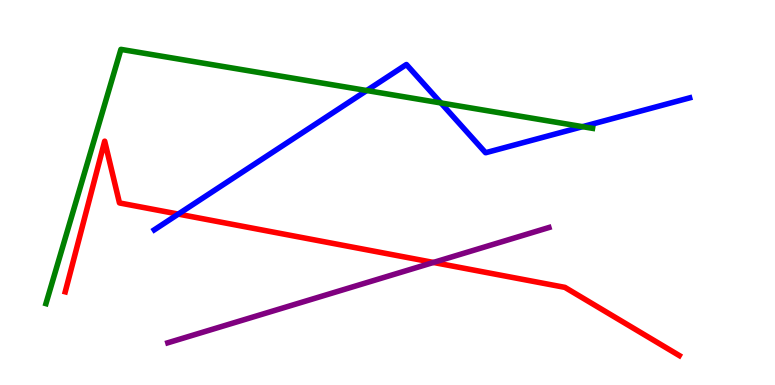[{'lines': ['blue', 'red'], 'intersections': [{'x': 2.3, 'y': 4.44}]}, {'lines': ['green', 'red'], 'intersections': []}, {'lines': ['purple', 'red'], 'intersections': [{'x': 5.59, 'y': 3.18}]}, {'lines': ['blue', 'green'], 'intersections': [{'x': 4.73, 'y': 7.65}, {'x': 5.69, 'y': 7.33}, {'x': 7.52, 'y': 6.71}]}, {'lines': ['blue', 'purple'], 'intersections': []}, {'lines': ['green', 'purple'], 'intersections': []}]